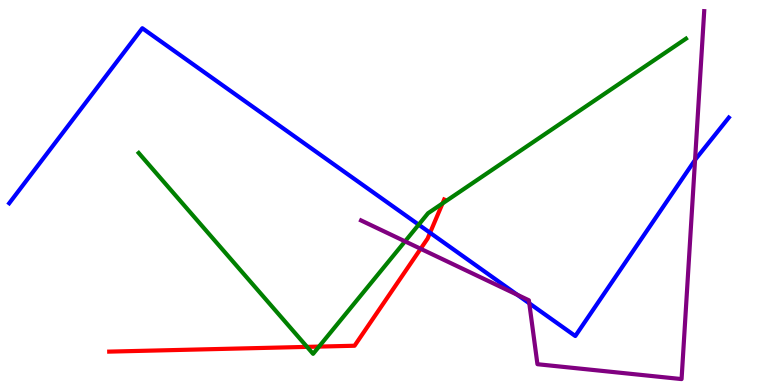[{'lines': ['blue', 'red'], 'intersections': [{'x': 5.55, 'y': 3.95}]}, {'lines': ['green', 'red'], 'intersections': [{'x': 3.96, 'y': 0.99}, {'x': 4.12, 'y': 0.997}, {'x': 5.71, 'y': 4.72}]}, {'lines': ['purple', 'red'], 'intersections': [{'x': 5.43, 'y': 3.54}]}, {'lines': ['blue', 'green'], 'intersections': [{'x': 5.4, 'y': 4.16}]}, {'lines': ['blue', 'purple'], 'intersections': [{'x': 6.67, 'y': 2.34}, {'x': 6.83, 'y': 2.12}, {'x': 8.97, 'y': 5.85}]}, {'lines': ['green', 'purple'], 'intersections': [{'x': 5.23, 'y': 3.73}]}]